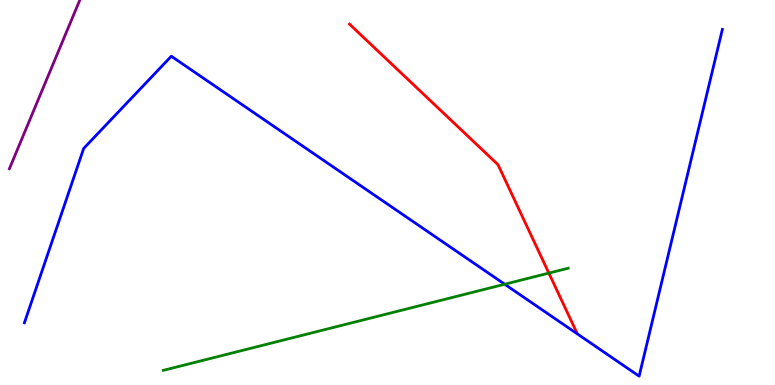[{'lines': ['blue', 'red'], 'intersections': []}, {'lines': ['green', 'red'], 'intersections': [{'x': 7.08, 'y': 2.91}]}, {'lines': ['purple', 'red'], 'intersections': []}, {'lines': ['blue', 'green'], 'intersections': [{'x': 6.51, 'y': 2.62}]}, {'lines': ['blue', 'purple'], 'intersections': []}, {'lines': ['green', 'purple'], 'intersections': []}]